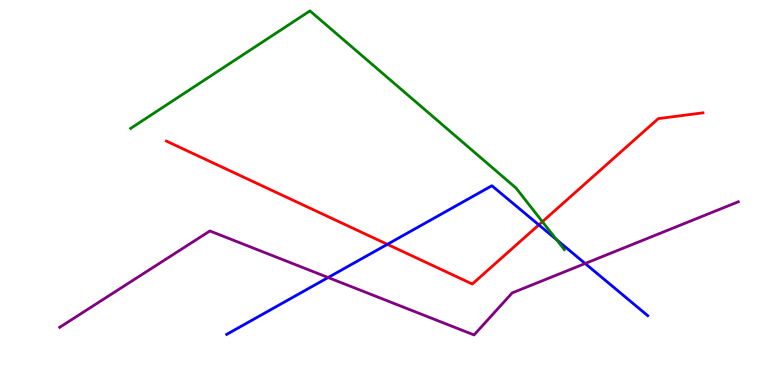[{'lines': ['blue', 'red'], 'intersections': [{'x': 5.0, 'y': 3.65}, {'x': 6.95, 'y': 4.16}]}, {'lines': ['green', 'red'], 'intersections': [{'x': 7.0, 'y': 4.24}]}, {'lines': ['purple', 'red'], 'intersections': []}, {'lines': ['blue', 'green'], 'intersections': [{'x': 7.18, 'y': 3.78}]}, {'lines': ['blue', 'purple'], 'intersections': [{'x': 4.23, 'y': 2.79}, {'x': 7.55, 'y': 3.16}]}, {'lines': ['green', 'purple'], 'intersections': []}]